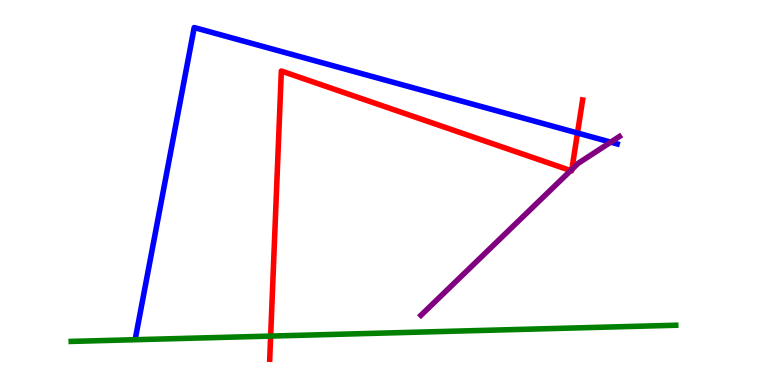[{'lines': ['blue', 'red'], 'intersections': [{'x': 7.45, 'y': 6.55}]}, {'lines': ['green', 'red'], 'intersections': [{'x': 3.49, 'y': 1.27}]}, {'lines': ['purple', 'red'], 'intersections': [{'x': 7.36, 'y': 5.57}, {'x': 7.38, 'y': 5.6}]}, {'lines': ['blue', 'green'], 'intersections': []}, {'lines': ['blue', 'purple'], 'intersections': [{'x': 7.88, 'y': 6.31}]}, {'lines': ['green', 'purple'], 'intersections': []}]